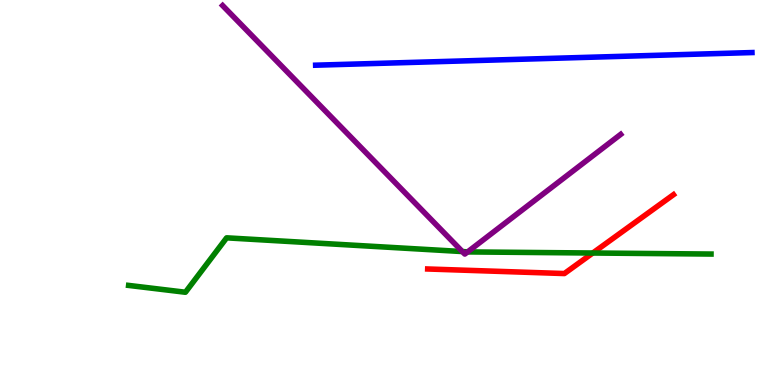[{'lines': ['blue', 'red'], 'intersections': []}, {'lines': ['green', 'red'], 'intersections': [{'x': 7.65, 'y': 3.43}]}, {'lines': ['purple', 'red'], 'intersections': []}, {'lines': ['blue', 'green'], 'intersections': []}, {'lines': ['blue', 'purple'], 'intersections': []}, {'lines': ['green', 'purple'], 'intersections': [{'x': 5.97, 'y': 3.47}, {'x': 6.03, 'y': 3.46}]}]